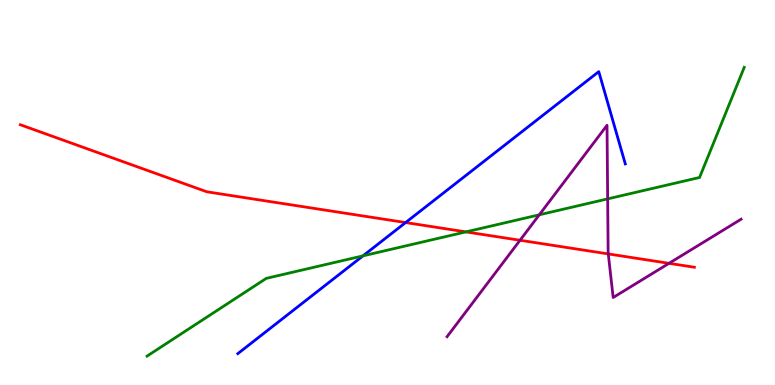[{'lines': ['blue', 'red'], 'intersections': [{'x': 5.23, 'y': 4.22}]}, {'lines': ['green', 'red'], 'intersections': [{'x': 6.01, 'y': 3.98}]}, {'lines': ['purple', 'red'], 'intersections': [{'x': 6.71, 'y': 3.76}, {'x': 7.85, 'y': 3.4}, {'x': 8.63, 'y': 3.16}]}, {'lines': ['blue', 'green'], 'intersections': [{'x': 4.68, 'y': 3.35}]}, {'lines': ['blue', 'purple'], 'intersections': []}, {'lines': ['green', 'purple'], 'intersections': [{'x': 6.96, 'y': 4.42}, {'x': 7.84, 'y': 4.83}]}]